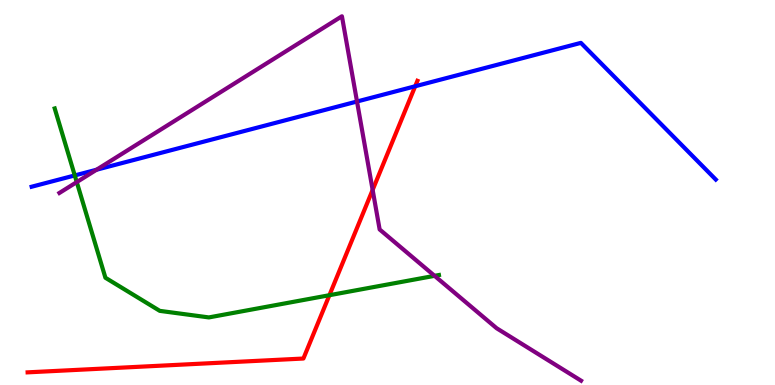[{'lines': ['blue', 'red'], 'intersections': [{'x': 5.36, 'y': 7.76}]}, {'lines': ['green', 'red'], 'intersections': [{'x': 4.25, 'y': 2.33}]}, {'lines': ['purple', 'red'], 'intersections': [{'x': 4.81, 'y': 5.07}]}, {'lines': ['blue', 'green'], 'intersections': [{'x': 0.965, 'y': 5.44}]}, {'lines': ['blue', 'purple'], 'intersections': [{'x': 1.25, 'y': 5.59}, {'x': 4.61, 'y': 7.36}]}, {'lines': ['green', 'purple'], 'intersections': [{'x': 0.991, 'y': 5.27}, {'x': 5.61, 'y': 2.84}]}]